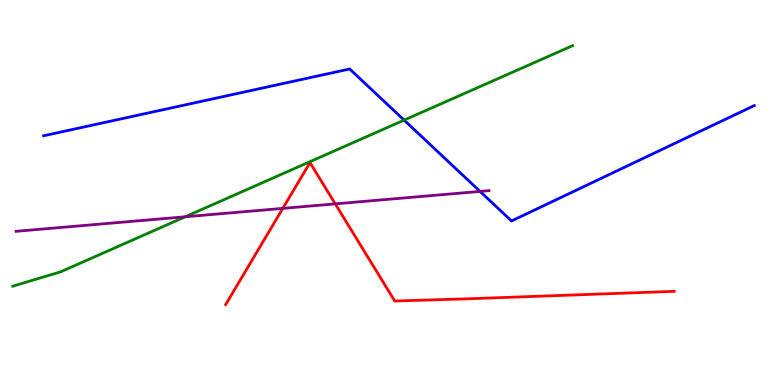[{'lines': ['blue', 'red'], 'intersections': []}, {'lines': ['green', 'red'], 'intersections': []}, {'lines': ['purple', 'red'], 'intersections': [{'x': 3.65, 'y': 4.59}, {'x': 4.33, 'y': 4.7}]}, {'lines': ['blue', 'green'], 'intersections': [{'x': 5.21, 'y': 6.88}]}, {'lines': ['blue', 'purple'], 'intersections': [{'x': 6.19, 'y': 5.03}]}, {'lines': ['green', 'purple'], 'intersections': [{'x': 2.39, 'y': 4.37}]}]